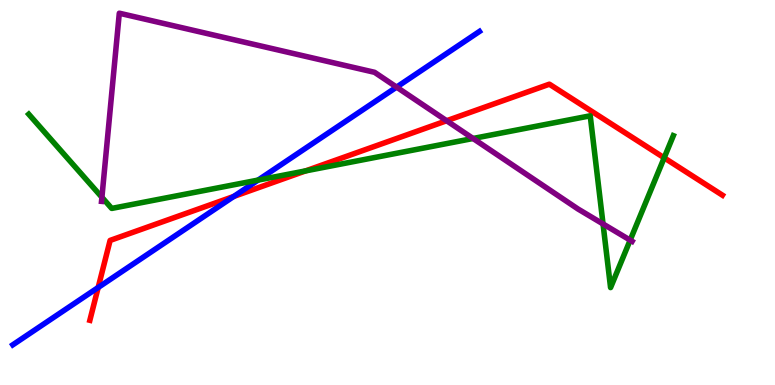[{'lines': ['blue', 'red'], 'intersections': [{'x': 1.27, 'y': 2.53}, {'x': 3.02, 'y': 4.9}]}, {'lines': ['green', 'red'], 'intersections': [{'x': 3.94, 'y': 5.56}, {'x': 8.57, 'y': 5.9}]}, {'lines': ['purple', 'red'], 'intersections': [{'x': 5.76, 'y': 6.86}]}, {'lines': ['blue', 'green'], 'intersections': [{'x': 3.33, 'y': 5.32}]}, {'lines': ['blue', 'purple'], 'intersections': [{'x': 5.12, 'y': 7.74}]}, {'lines': ['green', 'purple'], 'intersections': [{'x': 1.31, 'y': 4.88}, {'x': 6.1, 'y': 6.4}, {'x': 7.78, 'y': 4.18}, {'x': 8.13, 'y': 3.76}]}]